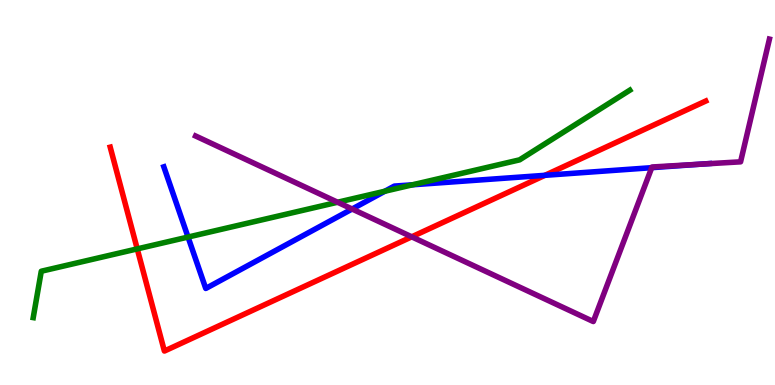[{'lines': ['blue', 'red'], 'intersections': [{'x': 7.03, 'y': 5.45}]}, {'lines': ['green', 'red'], 'intersections': [{'x': 1.77, 'y': 3.54}]}, {'lines': ['purple', 'red'], 'intersections': [{'x': 5.31, 'y': 3.85}]}, {'lines': ['blue', 'green'], 'intersections': [{'x': 2.43, 'y': 3.84}, {'x': 4.97, 'y': 5.03}, {'x': 5.32, 'y': 5.2}]}, {'lines': ['blue', 'purple'], 'intersections': [{'x': 4.54, 'y': 4.57}, {'x': 8.41, 'y': 5.64}, {'x': 9.05, 'y': 5.74}]}, {'lines': ['green', 'purple'], 'intersections': [{'x': 4.36, 'y': 4.75}]}]